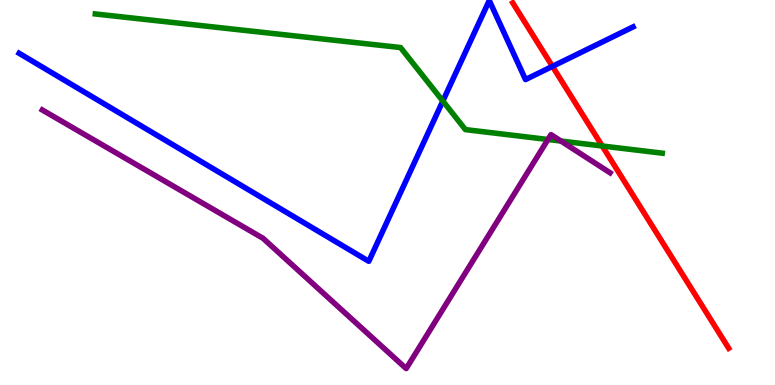[{'lines': ['blue', 'red'], 'intersections': [{'x': 7.13, 'y': 8.28}]}, {'lines': ['green', 'red'], 'intersections': [{'x': 7.77, 'y': 6.21}]}, {'lines': ['purple', 'red'], 'intersections': []}, {'lines': ['blue', 'green'], 'intersections': [{'x': 5.71, 'y': 7.38}]}, {'lines': ['blue', 'purple'], 'intersections': []}, {'lines': ['green', 'purple'], 'intersections': [{'x': 7.07, 'y': 6.38}, {'x': 7.24, 'y': 6.34}]}]